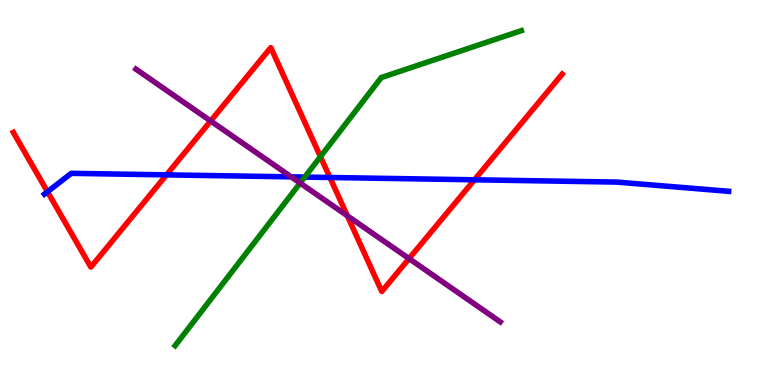[{'lines': ['blue', 'red'], 'intersections': [{'x': 0.613, 'y': 5.02}, {'x': 2.15, 'y': 5.46}, {'x': 4.26, 'y': 5.39}, {'x': 6.12, 'y': 5.33}]}, {'lines': ['green', 'red'], 'intersections': [{'x': 4.13, 'y': 5.93}]}, {'lines': ['purple', 'red'], 'intersections': [{'x': 2.72, 'y': 6.86}, {'x': 4.48, 'y': 4.39}, {'x': 5.28, 'y': 3.28}]}, {'lines': ['blue', 'green'], 'intersections': [{'x': 3.93, 'y': 5.4}]}, {'lines': ['blue', 'purple'], 'intersections': [{'x': 3.76, 'y': 5.41}]}, {'lines': ['green', 'purple'], 'intersections': [{'x': 3.87, 'y': 5.25}]}]